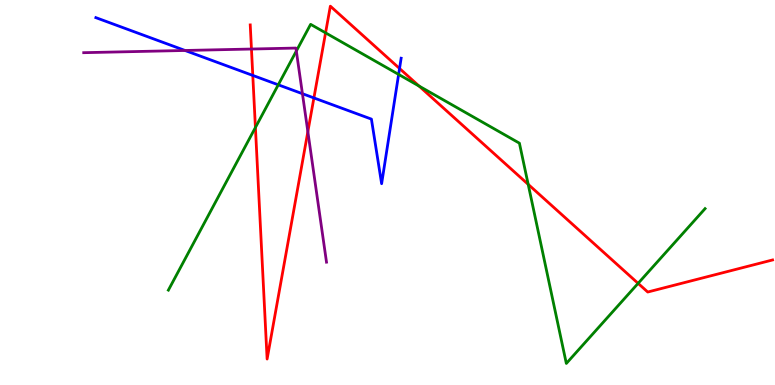[{'lines': ['blue', 'red'], 'intersections': [{'x': 3.26, 'y': 8.04}, {'x': 4.05, 'y': 7.46}, {'x': 5.16, 'y': 8.22}]}, {'lines': ['green', 'red'], 'intersections': [{'x': 3.3, 'y': 6.69}, {'x': 4.2, 'y': 9.15}, {'x': 5.41, 'y': 7.77}, {'x': 6.82, 'y': 5.21}, {'x': 8.23, 'y': 2.64}]}, {'lines': ['purple', 'red'], 'intersections': [{'x': 3.24, 'y': 8.73}, {'x': 3.97, 'y': 6.58}]}, {'lines': ['blue', 'green'], 'intersections': [{'x': 3.59, 'y': 7.8}, {'x': 5.14, 'y': 8.07}]}, {'lines': ['blue', 'purple'], 'intersections': [{'x': 2.39, 'y': 8.69}, {'x': 3.9, 'y': 7.57}]}, {'lines': ['green', 'purple'], 'intersections': [{'x': 3.82, 'y': 8.67}]}]